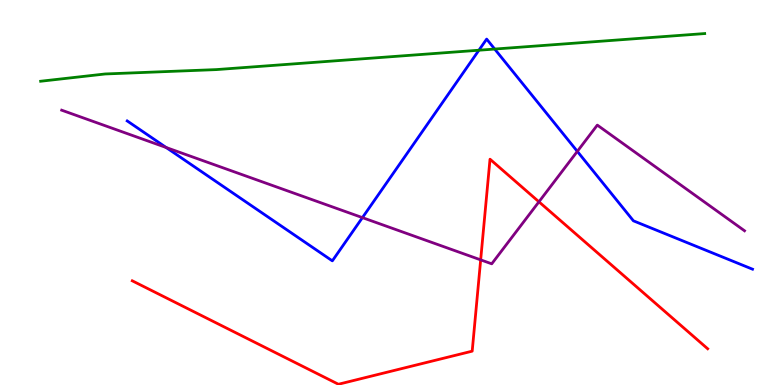[{'lines': ['blue', 'red'], 'intersections': []}, {'lines': ['green', 'red'], 'intersections': []}, {'lines': ['purple', 'red'], 'intersections': [{'x': 6.2, 'y': 3.25}, {'x': 6.95, 'y': 4.76}]}, {'lines': ['blue', 'green'], 'intersections': [{'x': 6.18, 'y': 8.7}, {'x': 6.38, 'y': 8.73}]}, {'lines': ['blue', 'purple'], 'intersections': [{'x': 2.14, 'y': 6.17}, {'x': 4.68, 'y': 4.35}, {'x': 7.45, 'y': 6.07}]}, {'lines': ['green', 'purple'], 'intersections': []}]